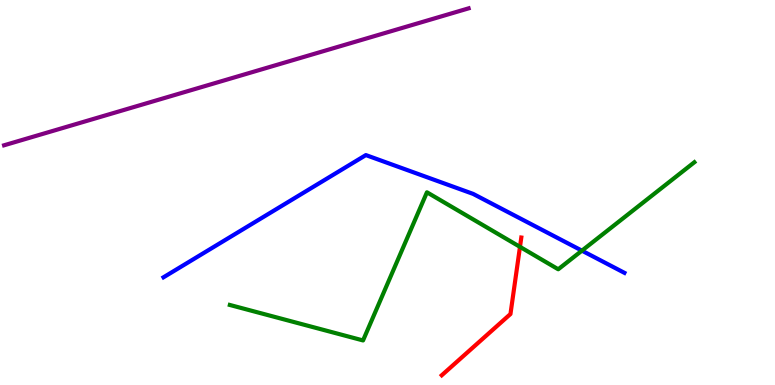[{'lines': ['blue', 'red'], 'intersections': []}, {'lines': ['green', 'red'], 'intersections': [{'x': 6.71, 'y': 3.59}]}, {'lines': ['purple', 'red'], 'intersections': []}, {'lines': ['blue', 'green'], 'intersections': [{'x': 7.51, 'y': 3.49}]}, {'lines': ['blue', 'purple'], 'intersections': []}, {'lines': ['green', 'purple'], 'intersections': []}]